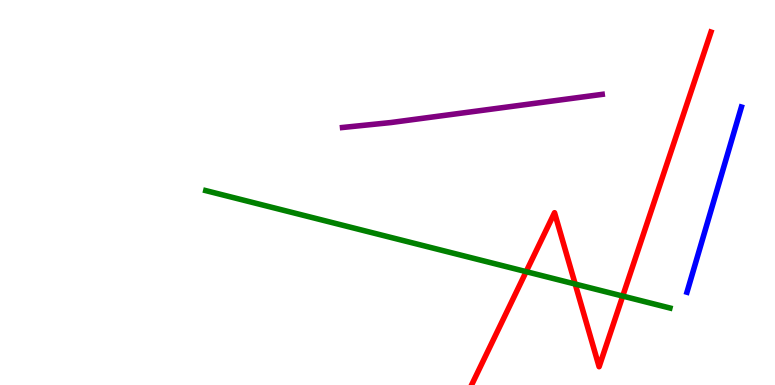[{'lines': ['blue', 'red'], 'intersections': []}, {'lines': ['green', 'red'], 'intersections': [{'x': 6.79, 'y': 2.94}, {'x': 7.42, 'y': 2.62}, {'x': 8.04, 'y': 2.31}]}, {'lines': ['purple', 'red'], 'intersections': []}, {'lines': ['blue', 'green'], 'intersections': []}, {'lines': ['blue', 'purple'], 'intersections': []}, {'lines': ['green', 'purple'], 'intersections': []}]